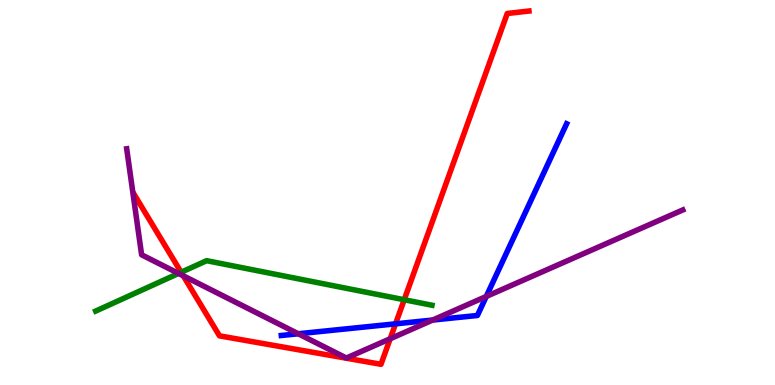[{'lines': ['blue', 'red'], 'intersections': [{'x': 5.1, 'y': 1.59}]}, {'lines': ['green', 'red'], 'intersections': [{'x': 2.34, 'y': 2.93}, {'x': 5.22, 'y': 2.21}]}, {'lines': ['purple', 'red'], 'intersections': [{'x': 2.36, 'y': 2.84}, {'x': 5.03, 'y': 1.2}]}, {'lines': ['blue', 'green'], 'intersections': []}, {'lines': ['blue', 'purple'], 'intersections': [{'x': 3.85, 'y': 1.33}, {'x': 5.58, 'y': 1.69}, {'x': 6.27, 'y': 2.3}]}, {'lines': ['green', 'purple'], 'intersections': [{'x': 2.3, 'y': 2.9}]}]